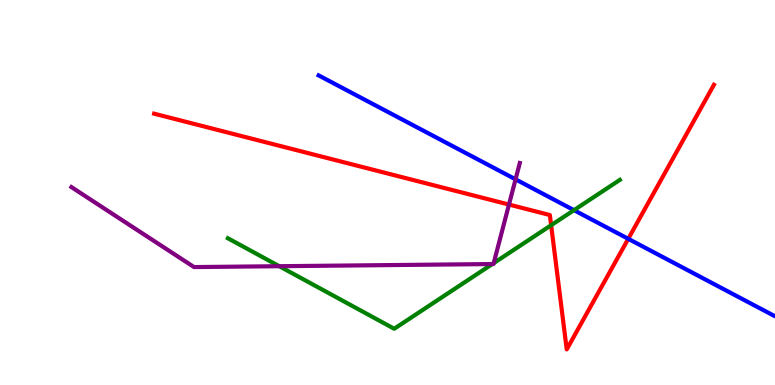[{'lines': ['blue', 'red'], 'intersections': [{'x': 8.11, 'y': 3.8}]}, {'lines': ['green', 'red'], 'intersections': [{'x': 7.11, 'y': 4.15}]}, {'lines': ['purple', 'red'], 'intersections': [{'x': 6.57, 'y': 4.69}]}, {'lines': ['blue', 'green'], 'intersections': [{'x': 7.41, 'y': 4.54}]}, {'lines': ['blue', 'purple'], 'intersections': [{'x': 6.65, 'y': 5.34}]}, {'lines': ['green', 'purple'], 'intersections': [{'x': 3.6, 'y': 3.09}, {'x': 6.35, 'y': 3.14}, {'x': 6.37, 'y': 3.17}]}]